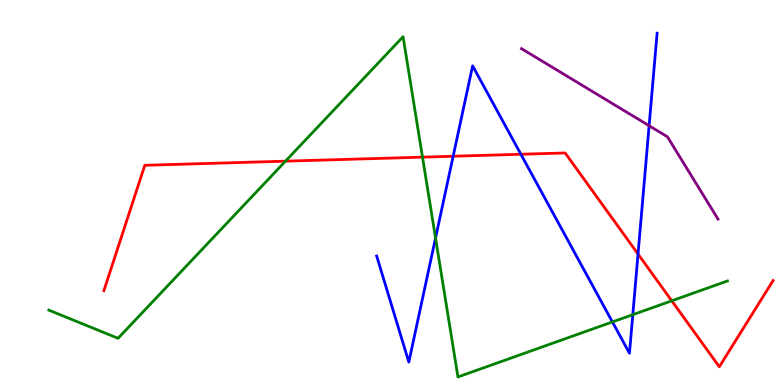[{'lines': ['blue', 'red'], 'intersections': [{'x': 5.85, 'y': 5.94}, {'x': 6.72, 'y': 5.99}, {'x': 8.23, 'y': 3.4}]}, {'lines': ['green', 'red'], 'intersections': [{'x': 3.68, 'y': 5.81}, {'x': 5.45, 'y': 5.92}, {'x': 8.67, 'y': 2.19}]}, {'lines': ['purple', 'red'], 'intersections': []}, {'lines': ['blue', 'green'], 'intersections': [{'x': 5.62, 'y': 3.82}, {'x': 7.9, 'y': 1.64}, {'x': 8.17, 'y': 1.83}]}, {'lines': ['blue', 'purple'], 'intersections': [{'x': 8.38, 'y': 6.73}]}, {'lines': ['green', 'purple'], 'intersections': []}]